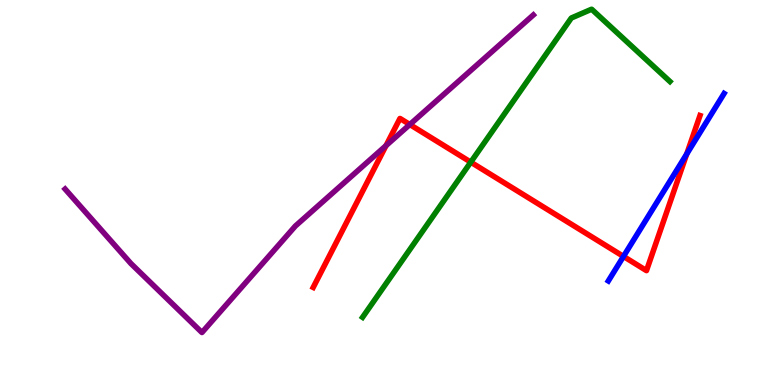[{'lines': ['blue', 'red'], 'intersections': [{'x': 8.04, 'y': 3.34}, {'x': 8.86, 'y': 6.0}]}, {'lines': ['green', 'red'], 'intersections': [{'x': 6.07, 'y': 5.79}]}, {'lines': ['purple', 'red'], 'intersections': [{'x': 4.98, 'y': 6.22}, {'x': 5.29, 'y': 6.77}]}, {'lines': ['blue', 'green'], 'intersections': []}, {'lines': ['blue', 'purple'], 'intersections': []}, {'lines': ['green', 'purple'], 'intersections': []}]